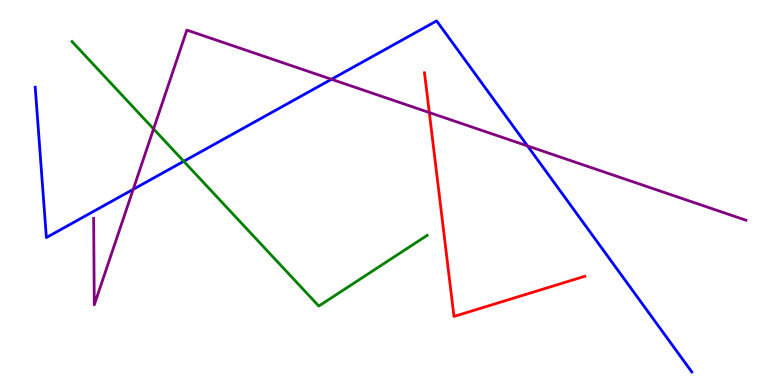[{'lines': ['blue', 'red'], 'intersections': []}, {'lines': ['green', 'red'], 'intersections': []}, {'lines': ['purple', 'red'], 'intersections': [{'x': 5.54, 'y': 7.08}]}, {'lines': ['blue', 'green'], 'intersections': [{'x': 2.37, 'y': 5.81}]}, {'lines': ['blue', 'purple'], 'intersections': [{'x': 1.72, 'y': 5.08}, {'x': 4.28, 'y': 7.94}, {'x': 6.81, 'y': 6.21}]}, {'lines': ['green', 'purple'], 'intersections': [{'x': 1.98, 'y': 6.65}]}]